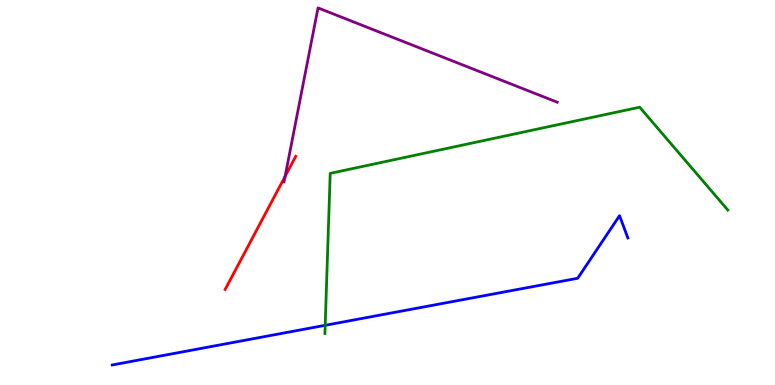[{'lines': ['blue', 'red'], 'intersections': []}, {'lines': ['green', 'red'], 'intersections': []}, {'lines': ['purple', 'red'], 'intersections': [{'x': 3.68, 'y': 5.42}]}, {'lines': ['blue', 'green'], 'intersections': [{'x': 4.2, 'y': 1.55}]}, {'lines': ['blue', 'purple'], 'intersections': []}, {'lines': ['green', 'purple'], 'intersections': []}]